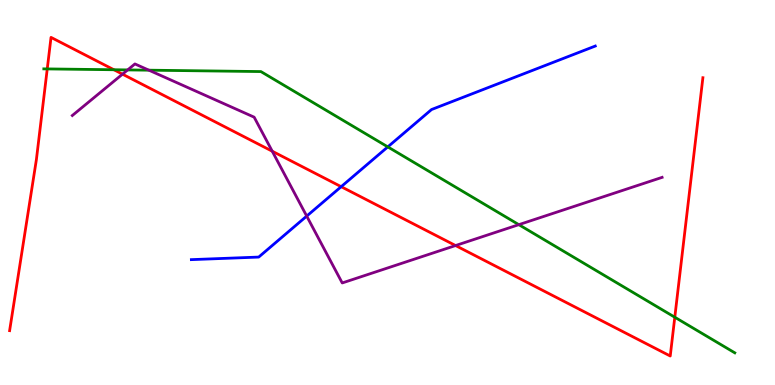[{'lines': ['blue', 'red'], 'intersections': [{'x': 4.4, 'y': 5.15}]}, {'lines': ['green', 'red'], 'intersections': [{'x': 0.61, 'y': 8.21}, {'x': 1.47, 'y': 8.19}, {'x': 8.71, 'y': 1.76}]}, {'lines': ['purple', 'red'], 'intersections': [{'x': 1.58, 'y': 8.07}, {'x': 3.51, 'y': 6.07}, {'x': 5.88, 'y': 3.62}]}, {'lines': ['blue', 'green'], 'intersections': [{'x': 5.0, 'y': 6.18}]}, {'lines': ['blue', 'purple'], 'intersections': [{'x': 3.96, 'y': 4.39}]}, {'lines': ['green', 'purple'], 'intersections': [{'x': 1.65, 'y': 8.18}, {'x': 1.92, 'y': 8.18}, {'x': 6.69, 'y': 4.16}]}]